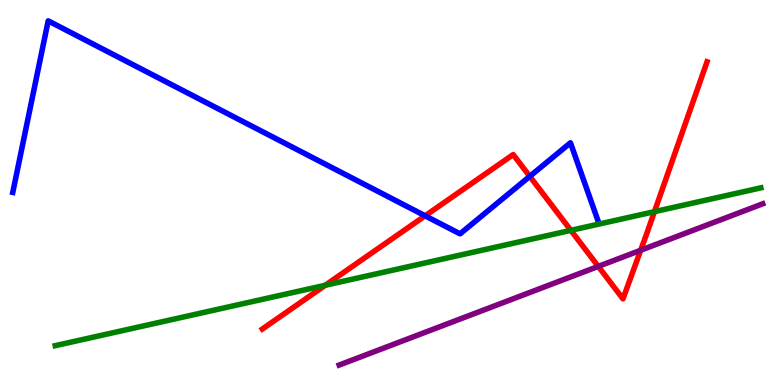[{'lines': ['blue', 'red'], 'intersections': [{'x': 5.49, 'y': 4.39}, {'x': 6.84, 'y': 5.42}]}, {'lines': ['green', 'red'], 'intersections': [{'x': 4.2, 'y': 2.59}, {'x': 7.37, 'y': 4.02}, {'x': 8.44, 'y': 4.5}]}, {'lines': ['purple', 'red'], 'intersections': [{'x': 7.72, 'y': 3.08}, {'x': 8.27, 'y': 3.5}]}, {'lines': ['blue', 'green'], 'intersections': []}, {'lines': ['blue', 'purple'], 'intersections': []}, {'lines': ['green', 'purple'], 'intersections': []}]